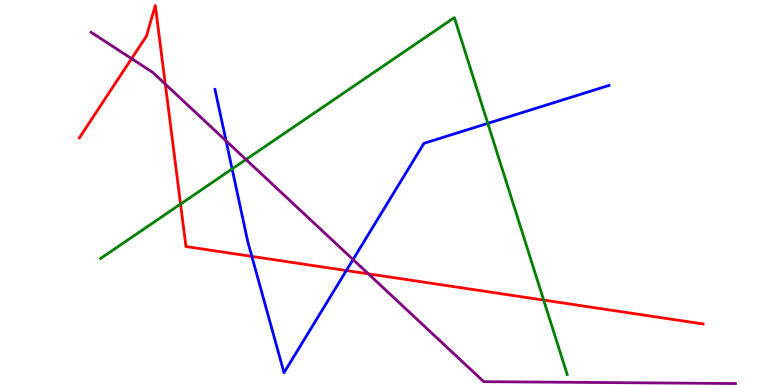[{'lines': ['blue', 'red'], 'intersections': [{'x': 3.25, 'y': 3.34}, {'x': 4.47, 'y': 2.97}]}, {'lines': ['green', 'red'], 'intersections': [{'x': 2.33, 'y': 4.7}, {'x': 7.02, 'y': 2.21}]}, {'lines': ['purple', 'red'], 'intersections': [{'x': 1.7, 'y': 8.48}, {'x': 2.13, 'y': 7.81}, {'x': 4.75, 'y': 2.89}]}, {'lines': ['blue', 'green'], 'intersections': [{'x': 3.0, 'y': 5.61}, {'x': 6.29, 'y': 6.8}]}, {'lines': ['blue', 'purple'], 'intersections': [{'x': 2.92, 'y': 6.34}, {'x': 4.56, 'y': 3.26}]}, {'lines': ['green', 'purple'], 'intersections': [{'x': 3.17, 'y': 5.86}]}]